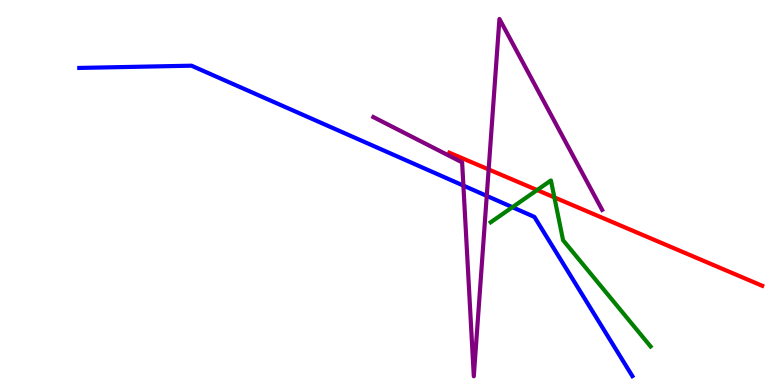[{'lines': ['blue', 'red'], 'intersections': []}, {'lines': ['green', 'red'], 'intersections': [{'x': 6.93, 'y': 5.06}, {'x': 7.15, 'y': 4.87}]}, {'lines': ['purple', 'red'], 'intersections': [{'x': 6.31, 'y': 5.6}]}, {'lines': ['blue', 'green'], 'intersections': [{'x': 6.61, 'y': 4.62}]}, {'lines': ['blue', 'purple'], 'intersections': [{'x': 5.98, 'y': 5.18}, {'x': 6.28, 'y': 4.91}]}, {'lines': ['green', 'purple'], 'intersections': []}]